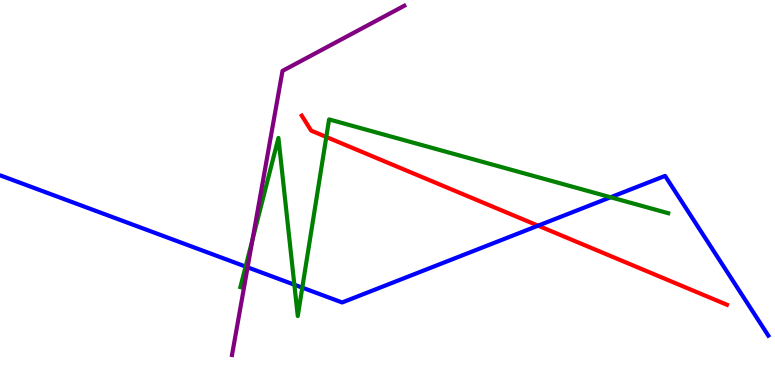[{'lines': ['blue', 'red'], 'intersections': [{'x': 6.94, 'y': 4.14}]}, {'lines': ['green', 'red'], 'intersections': [{'x': 4.21, 'y': 6.44}]}, {'lines': ['purple', 'red'], 'intersections': []}, {'lines': ['blue', 'green'], 'intersections': [{'x': 3.17, 'y': 3.08}, {'x': 3.8, 'y': 2.61}, {'x': 3.9, 'y': 2.53}, {'x': 7.88, 'y': 4.88}]}, {'lines': ['blue', 'purple'], 'intersections': [{'x': 3.19, 'y': 3.06}]}, {'lines': ['green', 'purple'], 'intersections': [{'x': 3.26, 'y': 3.78}]}]